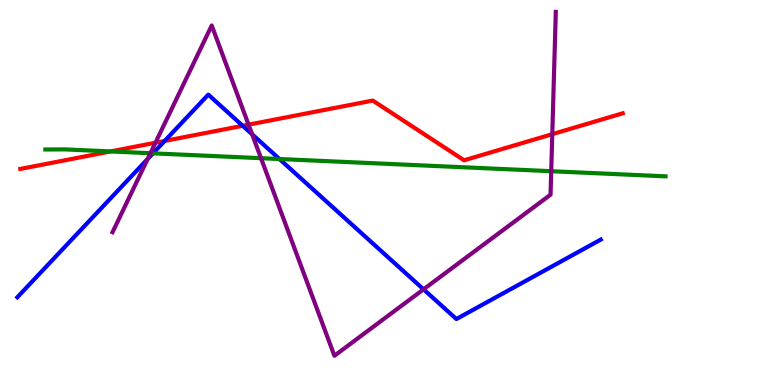[{'lines': ['blue', 'red'], 'intersections': [{'x': 2.12, 'y': 6.34}, {'x': 3.13, 'y': 6.73}]}, {'lines': ['green', 'red'], 'intersections': [{'x': 1.43, 'y': 6.07}]}, {'lines': ['purple', 'red'], 'intersections': [{'x': 2.01, 'y': 6.29}, {'x': 3.21, 'y': 6.76}, {'x': 7.13, 'y': 6.52}]}, {'lines': ['blue', 'green'], 'intersections': [{'x': 1.97, 'y': 6.02}, {'x': 3.61, 'y': 5.87}]}, {'lines': ['blue', 'purple'], 'intersections': [{'x': 1.91, 'y': 5.87}, {'x': 3.25, 'y': 6.51}, {'x': 5.47, 'y': 2.48}]}, {'lines': ['green', 'purple'], 'intersections': [{'x': 1.94, 'y': 6.02}, {'x': 3.37, 'y': 5.89}, {'x': 7.11, 'y': 5.55}]}]